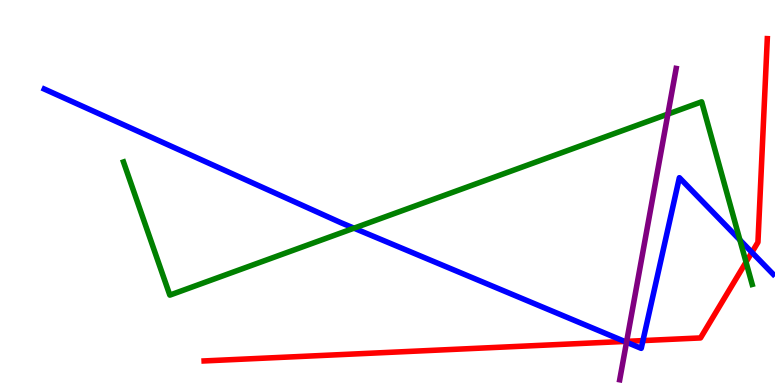[{'lines': ['blue', 'red'], 'intersections': [{'x': 8.06, 'y': 1.13}, {'x': 8.3, 'y': 1.15}, {'x': 9.7, 'y': 3.45}]}, {'lines': ['green', 'red'], 'intersections': [{'x': 9.63, 'y': 3.19}]}, {'lines': ['purple', 'red'], 'intersections': [{'x': 8.09, 'y': 1.13}]}, {'lines': ['blue', 'green'], 'intersections': [{'x': 4.57, 'y': 4.07}, {'x': 9.55, 'y': 3.77}]}, {'lines': ['blue', 'purple'], 'intersections': [{'x': 8.08, 'y': 1.11}]}, {'lines': ['green', 'purple'], 'intersections': [{'x': 8.62, 'y': 7.04}]}]